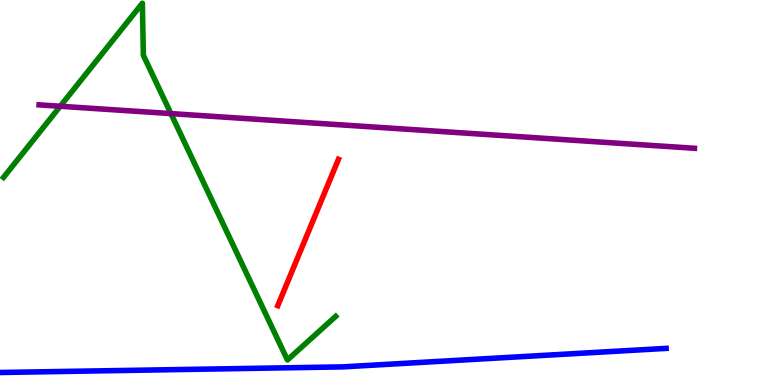[{'lines': ['blue', 'red'], 'intersections': []}, {'lines': ['green', 'red'], 'intersections': []}, {'lines': ['purple', 'red'], 'intersections': []}, {'lines': ['blue', 'green'], 'intersections': []}, {'lines': ['blue', 'purple'], 'intersections': []}, {'lines': ['green', 'purple'], 'intersections': [{'x': 0.777, 'y': 7.24}, {'x': 2.21, 'y': 7.05}]}]